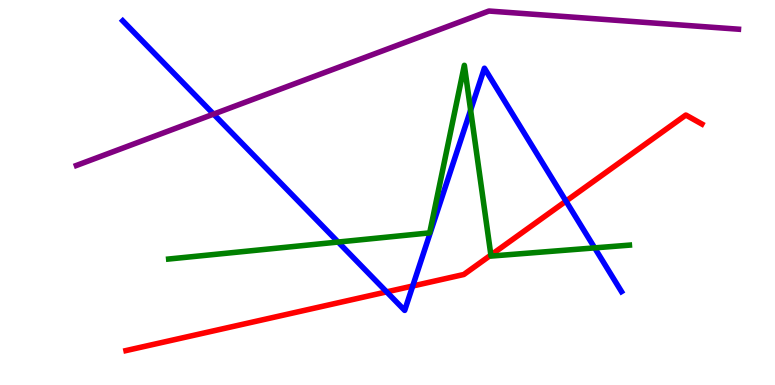[{'lines': ['blue', 'red'], 'intersections': [{'x': 4.99, 'y': 2.42}, {'x': 5.33, 'y': 2.57}, {'x': 7.3, 'y': 4.78}]}, {'lines': ['green', 'red'], 'intersections': [{'x': 6.33, 'y': 3.38}]}, {'lines': ['purple', 'red'], 'intersections': []}, {'lines': ['blue', 'green'], 'intersections': [{'x': 4.36, 'y': 3.71}, {'x': 6.07, 'y': 7.14}, {'x': 7.67, 'y': 3.56}]}, {'lines': ['blue', 'purple'], 'intersections': [{'x': 2.76, 'y': 7.04}]}, {'lines': ['green', 'purple'], 'intersections': []}]